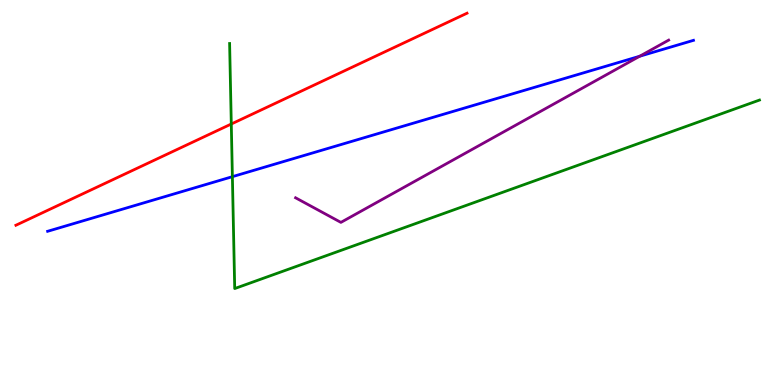[{'lines': ['blue', 'red'], 'intersections': []}, {'lines': ['green', 'red'], 'intersections': [{'x': 2.98, 'y': 6.78}]}, {'lines': ['purple', 'red'], 'intersections': []}, {'lines': ['blue', 'green'], 'intersections': [{'x': 3.0, 'y': 5.41}]}, {'lines': ['blue', 'purple'], 'intersections': [{'x': 8.25, 'y': 8.54}]}, {'lines': ['green', 'purple'], 'intersections': []}]